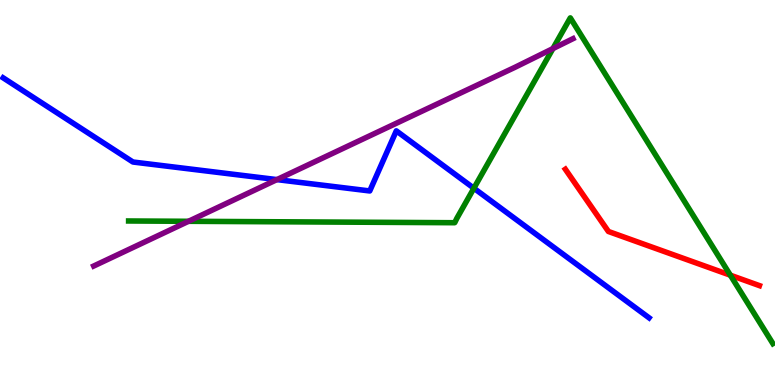[{'lines': ['blue', 'red'], 'intersections': []}, {'lines': ['green', 'red'], 'intersections': [{'x': 9.42, 'y': 2.85}]}, {'lines': ['purple', 'red'], 'intersections': []}, {'lines': ['blue', 'green'], 'intersections': [{'x': 6.11, 'y': 5.11}]}, {'lines': ['blue', 'purple'], 'intersections': [{'x': 3.57, 'y': 5.33}]}, {'lines': ['green', 'purple'], 'intersections': [{'x': 2.43, 'y': 4.25}, {'x': 7.13, 'y': 8.74}]}]